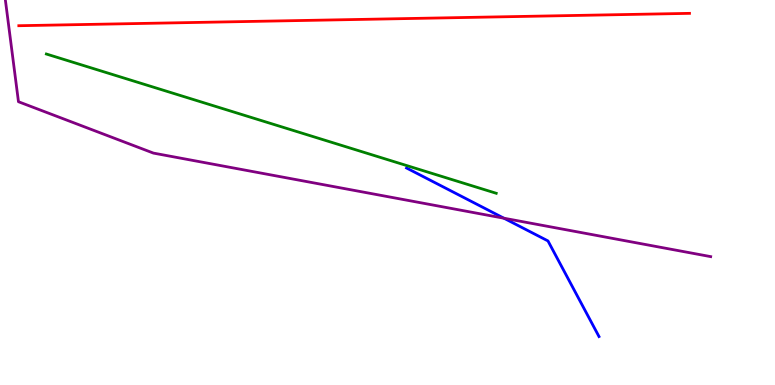[{'lines': ['blue', 'red'], 'intersections': []}, {'lines': ['green', 'red'], 'intersections': []}, {'lines': ['purple', 'red'], 'intersections': []}, {'lines': ['blue', 'green'], 'intersections': []}, {'lines': ['blue', 'purple'], 'intersections': [{'x': 6.5, 'y': 4.33}]}, {'lines': ['green', 'purple'], 'intersections': []}]